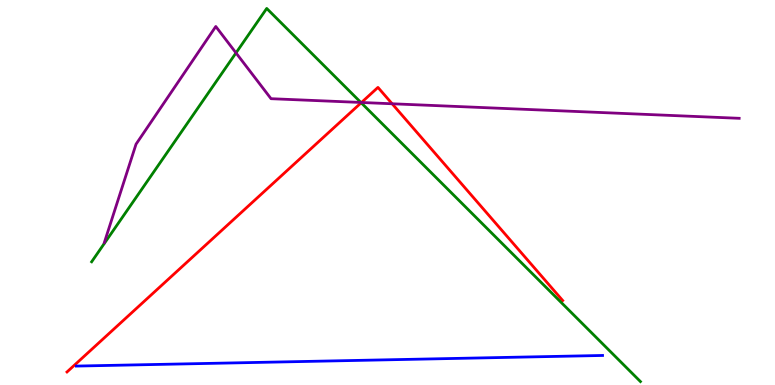[{'lines': ['blue', 'red'], 'intersections': []}, {'lines': ['green', 'red'], 'intersections': [{'x': 4.66, 'y': 7.33}]}, {'lines': ['purple', 'red'], 'intersections': [{'x': 4.66, 'y': 7.34}, {'x': 5.06, 'y': 7.3}]}, {'lines': ['blue', 'green'], 'intersections': []}, {'lines': ['blue', 'purple'], 'intersections': []}, {'lines': ['green', 'purple'], 'intersections': [{'x': 3.05, 'y': 8.63}, {'x': 4.66, 'y': 7.34}]}]